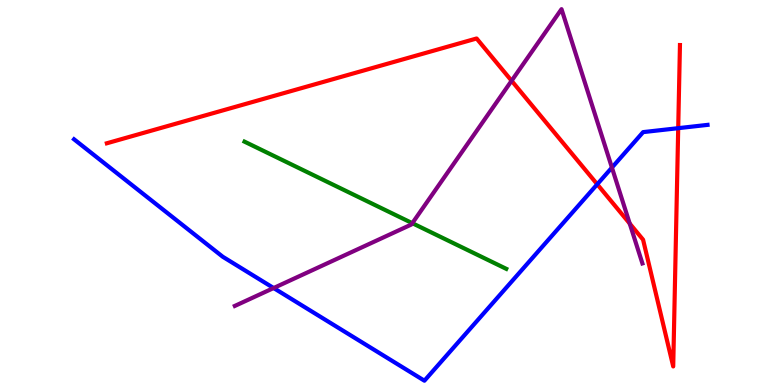[{'lines': ['blue', 'red'], 'intersections': [{'x': 7.71, 'y': 5.21}, {'x': 8.75, 'y': 6.67}]}, {'lines': ['green', 'red'], 'intersections': []}, {'lines': ['purple', 'red'], 'intersections': [{'x': 6.6, 'y': 7.9}, {'x': 8.13, 'y': 4.19}]}, {'lines': ['blue', 'green'], 'intersections': []}, {'lines': ['blue', 'purple'], 'intersections': [{'x': 3.53, 'y': 2.52}, {'x': 7.9, 'y': 5.65}]}, {'lines': ['green', 'purple'], 'intersections': [{'x': 5.32, 'y': 4.2}]}]